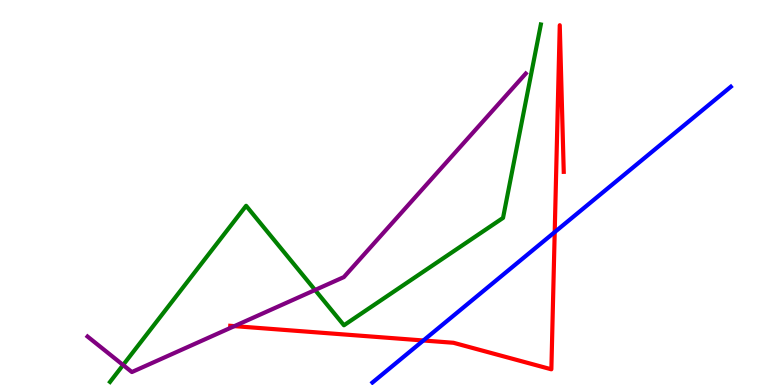[{'lines': ['blue', 'red'], 'intersections': [{'x': 5.46, 'y': 1.16}, {'x': 7.16, 'y': 3.97}]}, {'lines': ['green', 'red'], 'intersections': []}, {'lines': ['purple', 'red'], 'intersections': [{'x': 3.02, 'y': 1.53}]}, {'lines': ['blue', 'green'], 'intersections': []}, {'lines': ['blue', 'purple'], 'intersections': []}, {'lines': ['green', 'purple'], 'intersections': [{'x': 1.59, 'y': 0.519}, {'x': 4.07, 'y': 2.47}]}]